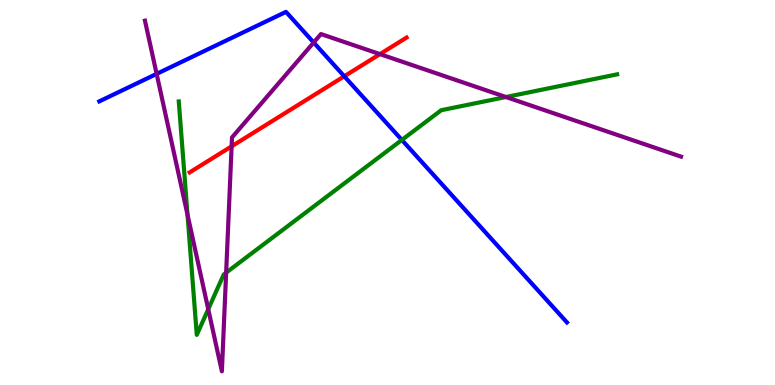[{'lines': ['blue', 'red'], 'intersections': [{'x': 4.44, 'y': 8.02}]}, {'lines': ['green', 'red'], 'intersections': []}, {'lines': ['purple', 'red'], 'intersections': [{'x': 2.99, 'y': 6.2}, {'x': 4.9, 'y': 8.59}]}, {'lines': ['blue', 'green'], 'intersections': [{'x': 5.19, 'y': 6.37}]}, {'lines': ['blue', 'purple'], 'intersections': [{'x': 2.02, 'y': 8.08}, {'x': 4.05, 'y': 8.9}]}, {'lines': ['green', 'purple'], 'intersections': [{'x': 2.42, 'y': 4.42}, {'x': 2.69, 'y': 1.97}, {'x': 2.92, 'y': 2.92}, {'x': 6.53, 'y': 7.48}]}]